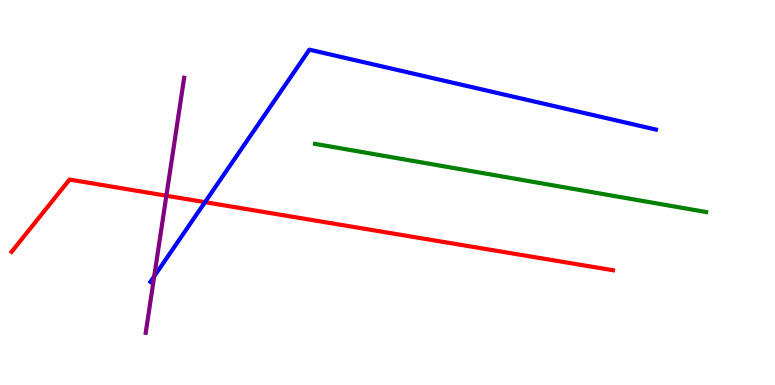[{'lines': ['blue', 'red'], 'intersections': [{'x': 2.65, 'y': 4.75}]}, {'lines': ['green', 'red'], 'intersections': []}, {'lines': ['purple', 'red'], 'intersections': [{'x': 2.15, 'y': 4.92}]}, {'lines': ['blue', 'green'], 'intersections': []}, {'lines': ['blue', 'purple'], 'intersections': [{'x': 1.99, 'y': 2.82}]}, {'lines': ['green', 'purple'], 'intersections': []}]